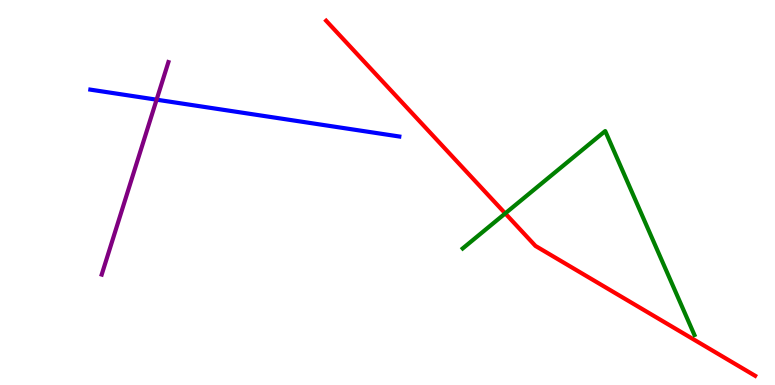[{'lines': ['blue', 'red'], 'intersections': []}, {'lines': ['green', 'red'], 'intersections': [{'x': 6.52, 'y': 4.46}]}, {'lines': ['purple', 'red'], 'intersections': []}, {'lines': ['blue', 'green'], 'intersections': []}, {'lines': ['blue', 'purple'], 'intersections': [{'x': 2.02, 'y': 7.41}]}, {'lines': ['green', 'purple'], 'intersections': []}]